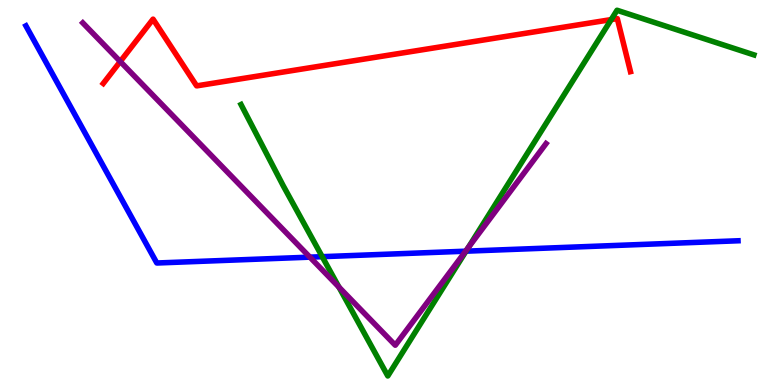[{'lines': ['blue', 'red'], 'intersections': []}, {'lines': ['green', 'red'], 'intersections': [{'x': 7.89, 'y': 9.49}]}, {'lines': ['purple', 'red'], 'intersections': [{'x': 1.55, 'y': 8.4}]}, {'lines': ['blue', 'green'], 'intersections': [{'x': 4.16, 'y': 3.33}, {'x': 6.01, 'y': 3.48}]}, {'lines': ['blue', 'purple'], 'intersections': [{'x': 4.0, 'y': 3.32}, {'x': 6.01, 'y': 3.48}]}, {'lines': ['green', 'purple'], 'intersections': [{'x': 4.37, 'y': 2.54}, {'x': 6.04, 'y': 3.56}]}]